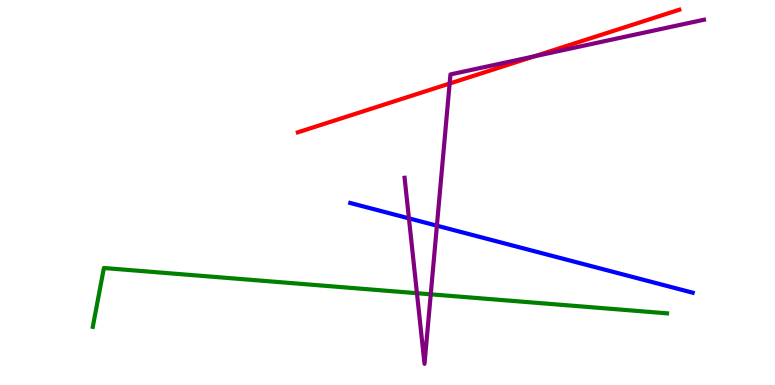[{'lines': ['blue', 'red'], 'intersections': []}, {'lines': ['green', 'red'], 'intersections': []}, {'lines': ['purple', 'red'], 'intersections': [{'x': 5.8, 'y': 7.83}, {'x': 6.89, 'y': 8.54}]}, {'lines': ['blue', 'green'], 'intersections': []}, {'lines': ['blue', 'purple'], 'intersections': [{'x': 5.28, 'y': 4.33}, {'x': 5.64, 'y': 4.14}]}, {'lines': ['green', 'purple'], 'intersections': [{'x': 5.38, 'y': 2.38}, {'x': 5.56, 'y': 2.36}]}]